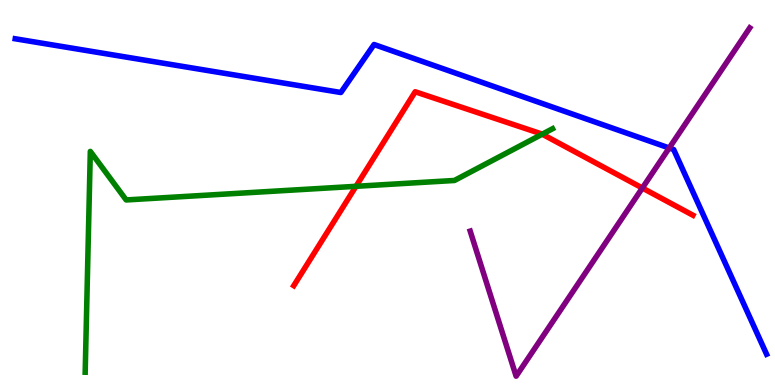[{'lines': ['blue', 'red'], 'intersections': []}, {'lines': ['green', 'red'], 'intersections': [{'x': 4.59, 'y': 5.16}, {'x': 7.0, 'y': 6.51}]}, {'lines': ['purple', 'red'], 'intersections': [{'x': 8.29, 'y': 5.12}]}, {'lines': ['blue', 'green'], 'intersections': []}, {'lines': ['blue', 'purple'], 'intersections': [{'x': 8.63, 'y': 6.16}]}, {'lines': ['green', 'purple'], 'intersections': []}]